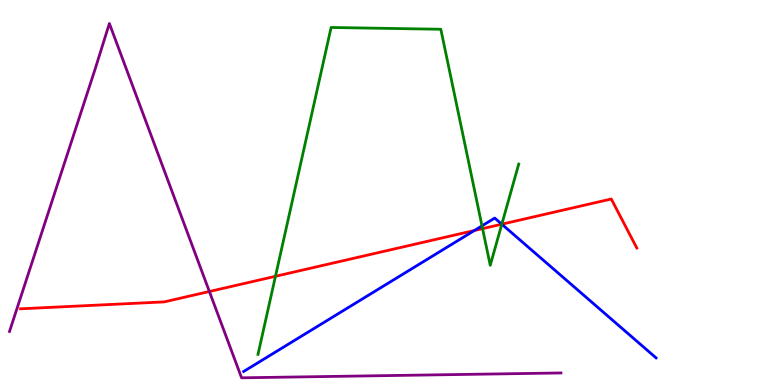[{'lines': ['blue', 'red'], 'intersections': [{'x': 6.12, 'y': 4.01}, {'x': 6.47, 'y': 4.18}]}, {'lines': ['green', 'red'], 'intersections': [{'x': 3.55, 'y': 2.82}, {'x': 6.23, 'y': 4.06}, {'x': 6.47, 'y': 4.18}]}, {'lines': ['purple', 'red'], 'intersections': [{'x': 2.7, 'y': 2.43}]}, {'lines': ['blue', 'green'], 'intersections': [{'x': 6.22, 'y': 4.13}, {'x': 6.47, 'y': 4.18}]}, {'lines': ['blue', 'purple'], 'intersections': []}, {'lines': ['green', 'purple'], 'intersections': []}]